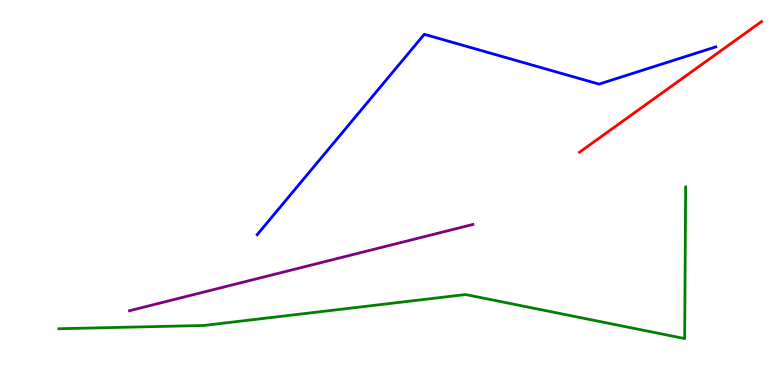[{'lines': ['blue', 'red'], 'intersections': []}, {'lines': ['green', 'red'], 'intersections': []}, {'lines': ['purple', 'red'], 'intersections': []}, {'lines': ['blue', 'green'], 'intersections': []}, {'lines': ['blue', 'purple'], 'intersections': []}, {'lines': ['green', 'purple'], 'intersections': []}]